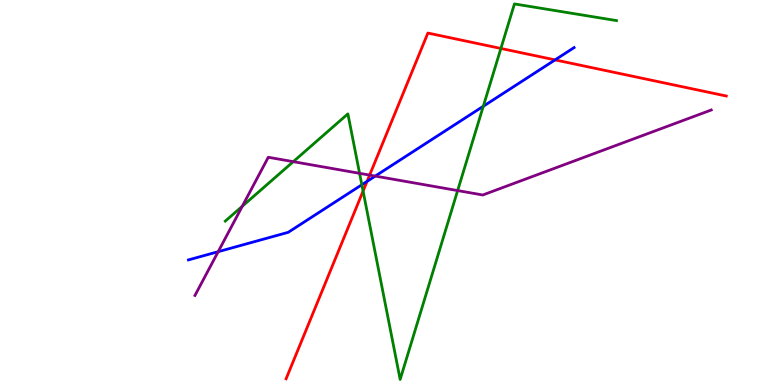[{'lines': ['blue', 'red'], 'intersections': [{'x': 4.74, 'y': 5.29}, {'x': 7.16, 'y': 8.44}]}, {'lines': ['green', 'red'], 'intersections': [{'x': 4.68, 'y': 5.04}, {'x': 6.46, 'y': 8.74}]}, {'lines': ['purple', 'red'], 'intersections': [{'x': 4.77, 'y': 5.45}]}, {'lines': ['blue', 'green'], 'intersections': [{'x': 4.67, 'y': 5.2}, {'x': 6.24, 'y': 7.24}]}, {'lines': ['blue', 'purple'], 'intersections': [{'x': 2.82, 'y': 3.46}, {'x': 4.84, 'y': 5.43}]}, {'lines': ['green', 'purple'], 'intersections': [{'x': 3.13, 'y': 4.64}, {'x': 3.78, 'y': 5.8}, {'x': 4.64, 'y': 5.5}, {'x': 5.91, 'y': 5.05}]}]